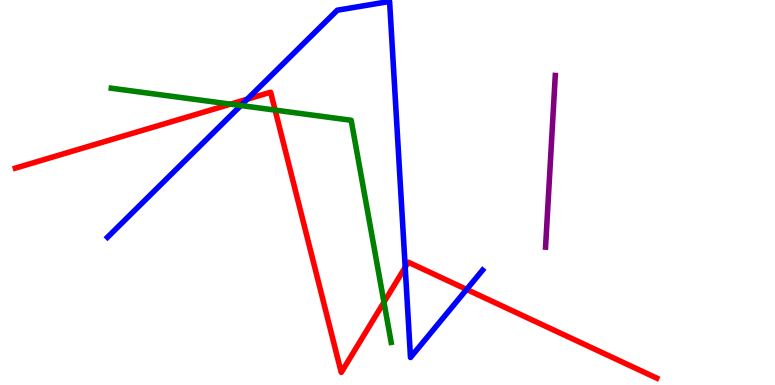[{'lines': ['blue', 'red'], 'intersections': [{'x': 3.19, 'y': 7.42}, {'x': 5.23, 'y': 3.06}, {'x': 6.02, 'y': 2.48}]}, {'lines': ['green', 'red'], 'intersections': [{'x': 2.97, 'y': 7.29}, {'x': 3.55, 'y': 7.14}, {'x': 4.95, 'y': 2.15}]}, {'lines': ['purple', 'red'], 'intersections': []}, {'lines': ['blue', 'green'], 'intersections': [{'x': 3.11, 'y': 7.26}]}, {'lines': ['blue', 'purple'], 'intersections': []}, {'lines': ['green', 'purple'], 'intersections': []}]